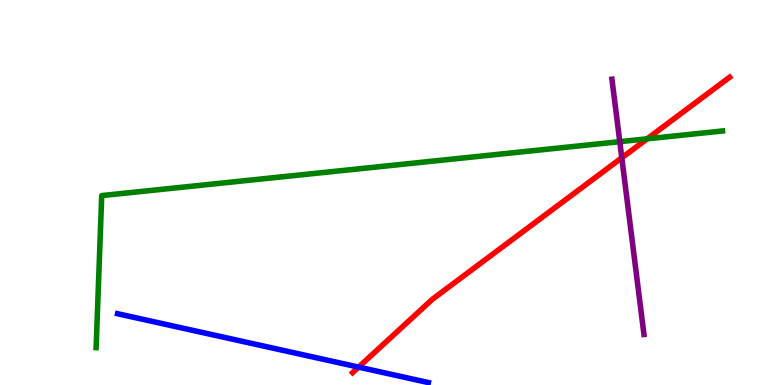[{'lines': ['blue', 'red'], 'intersections': [{'x': 4.63, 'y': 0.465}]}, {'lines': ['green', 'red'], 'intersections': [{'x': 8.35, 'y': 6.39}]}, {'lines': ['purple', 'red'], 'intersections': [{'x': 8.02, 'y': 5.9}]}, {'lines': ['blue', 'green'], 'intersections': []}, {'lines': ['blue', 'purple'], 'intersections': []}, {'lines': ['green', 'purple'], 'intersections': [{'x': 8.0, 'y': 6.32}]}]